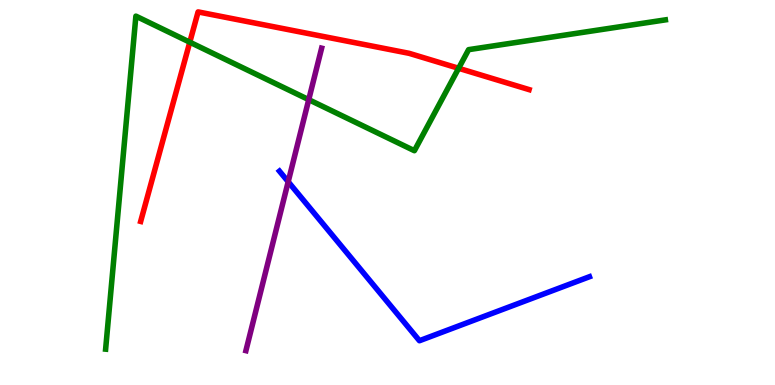[{'lines': ['blue', 'red'], 'intersections': []}, {'lines': ['green', 'red'], 'intersections': [{'x': 2.45, 'y': 8.9}, {'x': 5.92, 'y': 8.23}]}, {'lines': ['purple', 'red'], 'intersections': []}, {'lines': ['blue', 'green'], 'intersections': []}, {'lines': ['blue', 'purple'], 'intersections': [{'x': 3.72, 'y': 5.28}]}, {'lines': ['green', 'purple'], 'intersections': [{'x': 3.98, 'y': 7.41}]}]